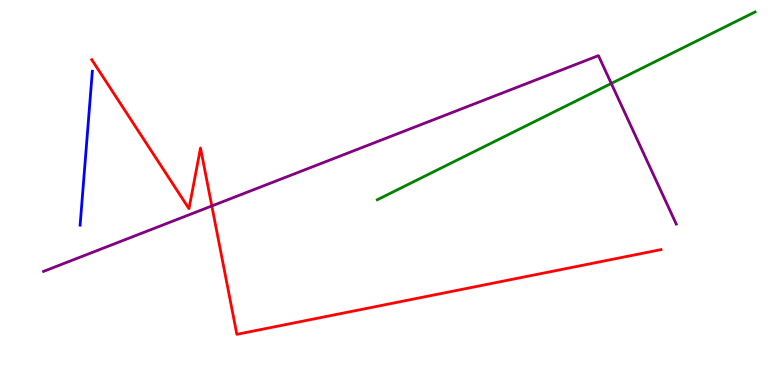[{'lines': ['blue', 'red'], 'intersections': []}, {'lines': ['green', 'red'], 'intersections': []}, {'lines': ['purple', 'red'], 'intersections': [{'x': 2.73, 'y': 4.65}]}, {'lines': ['blue', 'green'], 'intersections': []}, {'lines': ['blue', 'purple'], 'intersections': []}, {'lines': ['green', 'purple'], 'intersections': [{'x': 7.89, 'y': 7.83}]}]